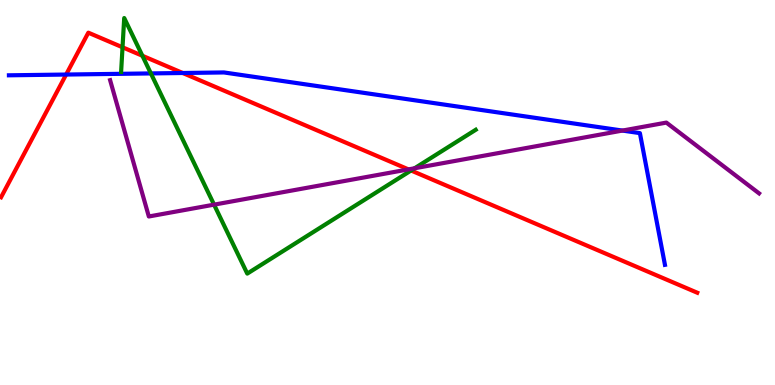[{'lines': ['blue', 'red'], 'intersections': [{'x': 0.853, 'y': 8.06}, {'x': 2.36, 'y': 8.1}]}, {'lines': ['green', 'red'], 'intersections': [{'x': 1.58, 'y': 8.77}, {'x': 1.84, 'y': 8.55}, {'x': 5.3, 'y': 5.57}]}, {'lines': ['purple', 'red'], 'intersections': [{'x': 5.27, 'y': 5.6}]}, {'lines': ['blue', 'green'], 'intersections': [{'x': 1.95, 'y': 8.09}]}, {'lines': ['blue', 'purple'], 'intersections': [{'x': 8.03, 'y': 6.61}]}, {'lines': ['green', 'purple'], 'intersections': [{'x': 2.76, 'y': 4.68}, {'x': 5.35, 'y': 5.63}]}]